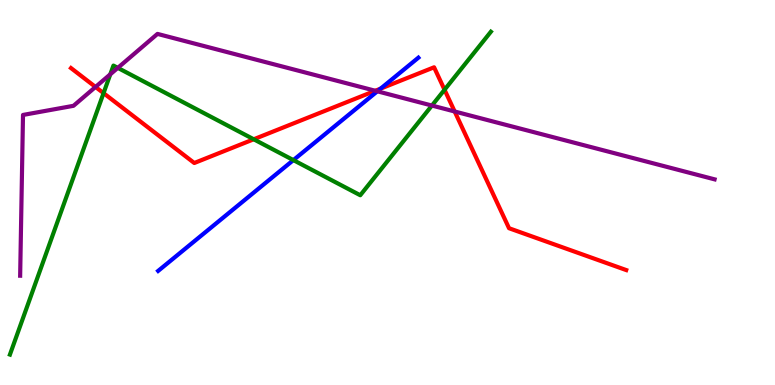[{'lines': ['blue', 'red'], 'intersections': [{'x': 4.91, 'y': 7.7}]}, {'lines': ['green', 'red'], 'intersections': [{'x': 1.34, 'y': 7.58}, {'x': 3.27, 'y': 6.38}, {'x': 5.74, 'y': 7.67}]}, {'lines': ['purple', 'red'], 'intersections': [{'x': 1.23, 'y': 7.74}, {'x': 4.84, 'y': 7.64}, {'x': 5.87, 'y': 7.1}]}, {'lines': ['blue', 'green'], 'intersections': [{'x': 3.79, 'y': 5.84}]}, {'lines': ['blue', 'purple'], 'intersections': [{'x': 4.87, 'y': 7.63}]}, {'lines': ['green', 'purple'], 'intersections': [{'x': 1.42, 'y': 8.07}, {'x': 1.52, 'y': 8.24}, {'x': 5.57, 'y': 7.26}]}]